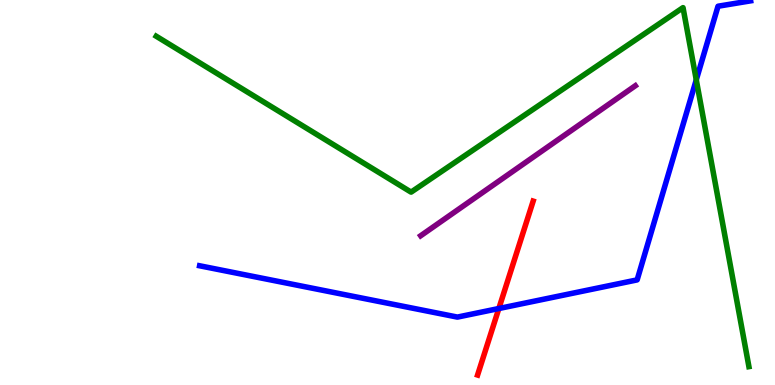[{'lines': ['blue', 'red'], 'intersections': [{'x': 6.44, 'y': 1.99}]}, {'lines': ['green', 'red'], 'intersections': []}, {'lines': ['purple', 'red'], 'intersections': []}, {'lines': ['blue', 'green'], 'intersections': [{'x': 8.98, 'y': 7.93}]}, {'lines': ['blue', 'purple'], 'intersections': []}, {'lines': ['green', 'purple'], 'intersections': []}]